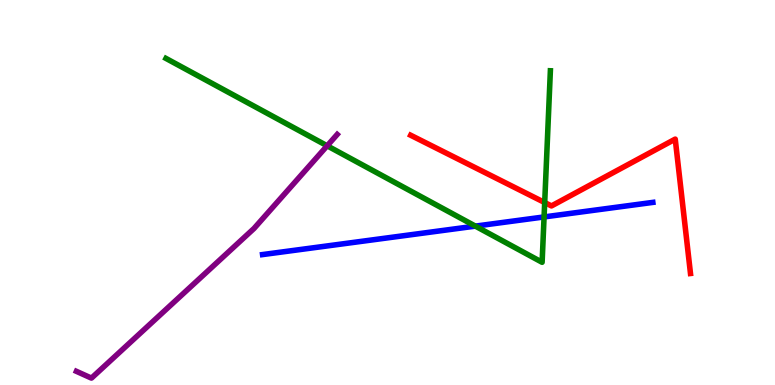[{'lines': ['blue', 'red'], 'intersections': []}, {'lines': ['green', 'red'], 'intersections': [{'x': 7.03, 'y': 4.74}]}, {'lines': ['purple', 'red'], 'intersections': []}, {'lines': ['blue', 'green'], 'intersections': [{'x': 6.13, 'y': 4.13}, {'x': 7.02, 'y': 4.37}]}, {'lines': ['blue', 'purple'], 'intersections': []}, {'lines': ['green', 'purple'], 'intersections': [{'x': 4.22, 'y': 6.21}]}]